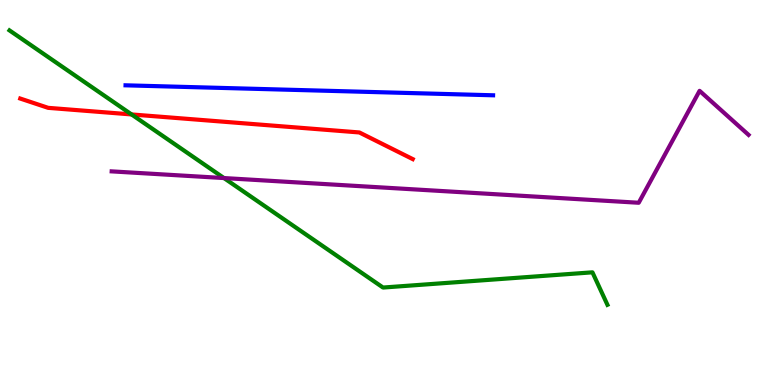[{'lines': ['blue', 'red'], 'intersections': []}, {'lines': ['green', 'red'], 'intersections': [{'x': 1.7, 'y': 7.03}]}, {'lines': ['purple', 'red'], 'intersections': []}, {'lines': ['blue', 'green'], 'intersections': []}, {'lines': ['blue', 'purple'], 'intersections': []}, {'lines': ['green', 'purple'], 'intersections': [{'x': 2.89, 'y': 5.38}]}]